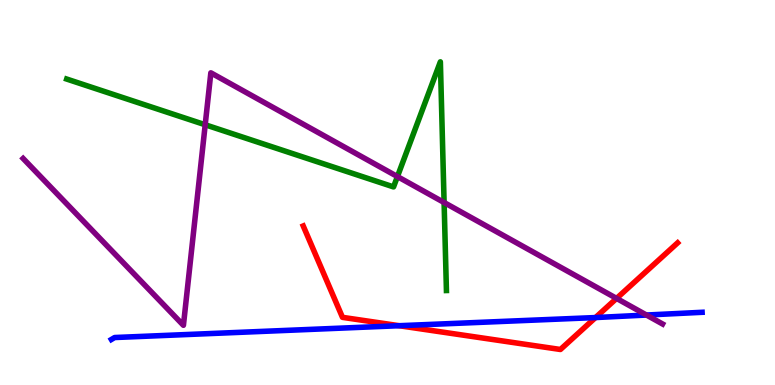[{'lines': ['blue', 'red'], 'intersections': [{'x': 5.15, 'y': 1.54}, {'x': 7.68, 'y': 1.75}]}, {'lines': ['green', 'red'], 'intersections': []}, {'lines': ['purple', 'red'], 'intersections': [{'x': 7.96, 'y': 2.25}]}, {'lines': ['blue', 'green'], 'intersections': []}, {'lines': ['blue', 'purple'], 'intersections': [{'x': 8.34, 'y': 1.82}]}, {'lines': ['green', 'purple'], 'intersections': [{'x': 2.65, 'y': 6.76}, {'x': 5.13, 'y': 5.41}, {'x': 5.73, 'y': 4.74}]}]